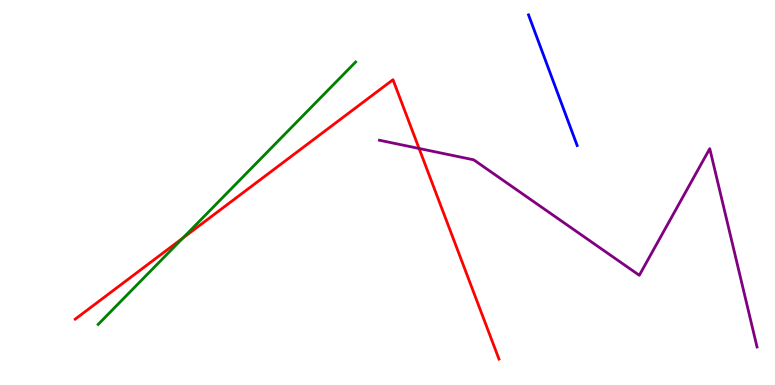[{'lines': ['blue', 'red'], 'intersections': []}, {'lines': ['green', 'red'], 'intersections': [{'x': 2.36, 'y': 3.82}]}, {'lines': ['purple', 'red'], 'intersections': [{'x': 5.41, 'y': 6.14}]}, {'lines': ['blue', 'green'], 'intersections': []}, {'lines': ['blue', 'purple'], 'intersections': []}, {'lines': ['green', 'purple'], 'intersections': []}]